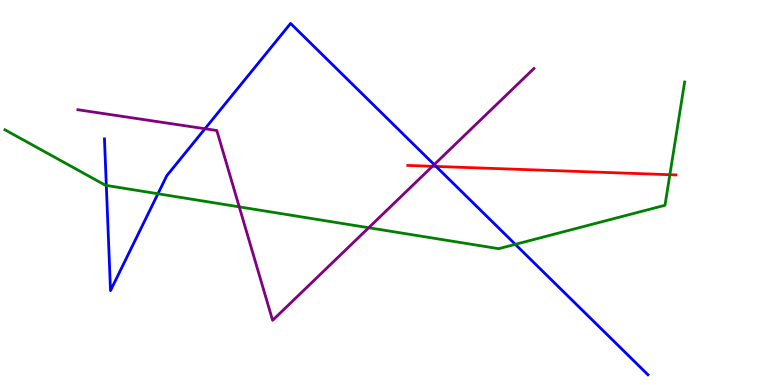[{'lines': ['blue', 'red'], 'intersections': [{'x': 5.63, 'y': 5.68}]}, {'lines': ['green', 'red'], 'intersections': [{'x': 8.64, 'y': 5.46}]}, {'lines': ['purple', 'red'], 'intersections': [{'x': 5.58, 'y': 5.68}]}, {'lines': ['blue', 'green'], 'intersections': [{'x': 1.37, 'y': 5.18}, {'x': 2.04, 'y': 4.97}, {'x': 6.65, 'y': 3.65}]}, {'lines': ['blue', 'purple'], 'intersections': [{'x': 2.64, 'y': 6.66}, {'x': 5.6, 'y': 5.72}]}, {'lines': ['green', 'purple'], 'intersections': [{'x': 3.09, 'y': 4.63}, {'x': 4.76, 'y': 4.08}]}]